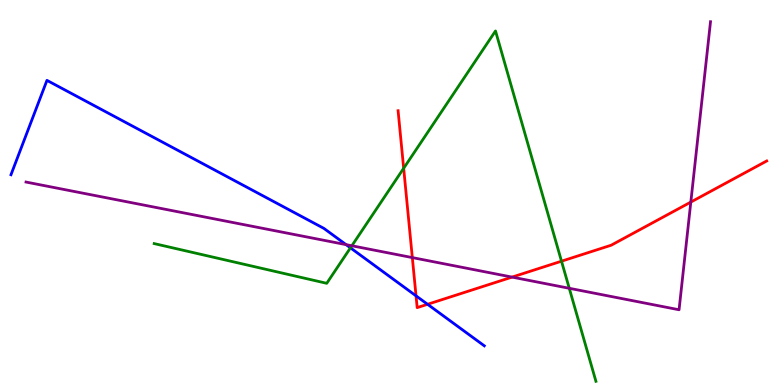[{'lines': ['blue', 'red'], 'intersections': [{'x': 5.37, 'y': 2.32}, {'x': 5.52, 'y': 2.1}]}, {'lines': ['green', 'red'], 'intersections': [{'x': 5.21, 'y': 5.63}, {'x': 7.25, 'y': 3.22}]}, {'lines': ['purple', 'red'], 'intersections': [{'x': 5.32, 'y': 3.31}, {'x': 6.61, 'y': 2.8}, {'x': 8.91, 'y': 4.75}]}, {'lines': ['blue', 'green'], 'intersections': [{'x': 4.52, 'y': 3.56}]}, {'lines': ['blue', 'purple'], 'intersections': [{'x': 4.47, 'y': 3.65}]}, {'lines': ['green', 'purple'], 'intersections': [{'x': 4.54, 'y': 3.62}, {'x': 7.35, 'y': 2.51}]}]